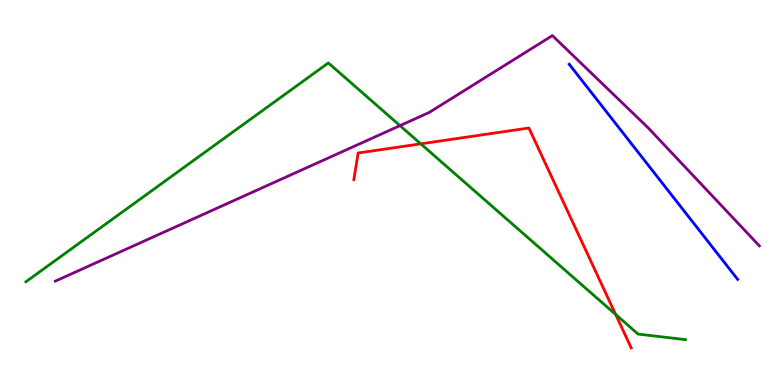[{'lines': ['blue', 'red'], 'intersections': []}, {'lines': ['green', 'red'], 'intersections': [{'x': 5.43, 'y': 6.26}, {'x': 7.94, 'y': 1.83}]}, {'lines': ['purple', 'red'], 'intersections': []}, {'lines': ['blue', 'green'], 'intersections': []}, {'lines': ['blue', 'purple'], 'intersections': []}, {'lines': ['green', 'purple'], 'intersections': [{'x': 5.16, 'y': 6.74}]}]